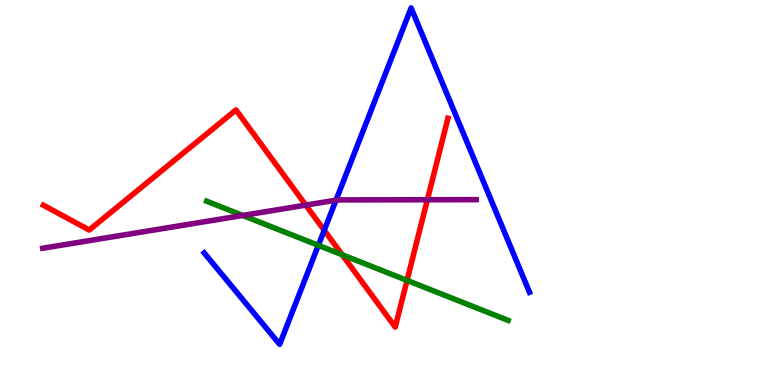[{'lines': ['blue', 'red'], 'intersections': [{'x': 4.18, 'y': 4.02}]}, {'lines': ['green', 'red'], 'intersections': [{'x': 4.42, 'y': 3.38}, {'x': 5.25, 'y': 2.72}]}, {'lines': ['purple', 'red'], 'intersections': [{'x': 3.95, 'y': 4.67}, {'x': 5.51, 'y': 4.81}]}, {'lines': ['blue', 'green'], 'intersections': [{'x': 4.11, 'y': 3.63}]}, {'lines': ['blue', 'purple'], 'intersections': [{'x': 4.34, 'y': 4.8}]}, {'lines': ['green', 'purple'], 'intersections': [{'x': 3.13, 'y': 4.4}]}]